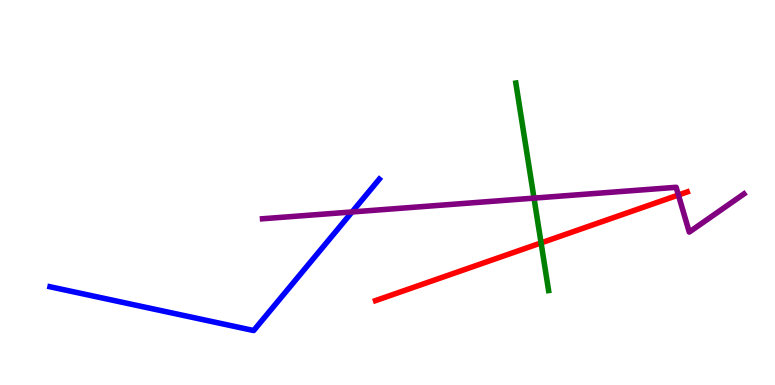[{'lines': ['blue', 'red'], 'intersections': []}, {'lines': ['green', 'red'], 'intersections': [{'x': 6.98, 'y': 3.69}]}, {'lines': ['purple', 'red'], 'intersections': [{'x': 8.75, 'y': 4.93}]}, {'lines': ['blue', 'green'], 'intersections': []}, {'lines': ['blue', 'purple'], 'intersections': [{'x': 4.54, 'y': 4.49}]}, {'lines': ['green', 'purple'], 'intersections': [{'x': 6.89, 'y': 4.85}]}]